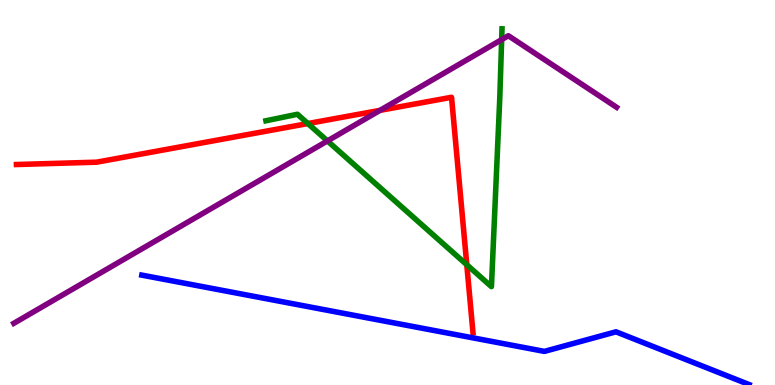[{'lines': ['blue', 'red'], 'intersections': []}, {'lines': ['green', 'red'], 'intersections': [{'x': 3.97, 'y': 6.79}, {'x': 6.02, 'y': 3.12}]}, {'lines': ['purple', 'red'], 'intersections': [{'x': 4.9, 'y': 7.13}]}, {'lines': ['blue', 'green'], 'intersections': []}, {'lines': ['blue', 'purple'], 'intersections': []}, {'lines': ['green', 'purple'], 'intersections': [{'x': 4.23, 'y': 6.34}, {'x': 6.47, 'y': 8.97}]}]